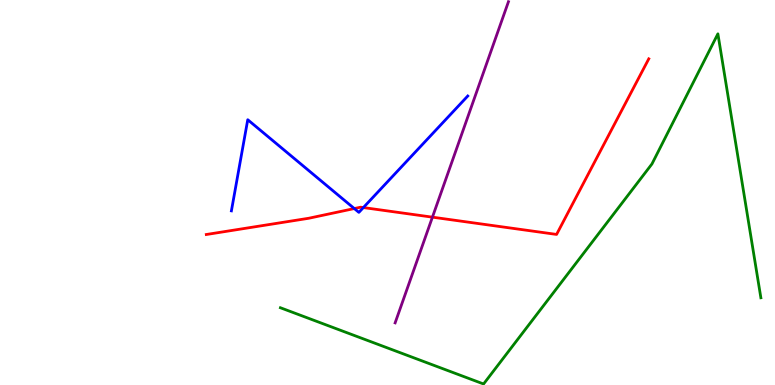[{'lines': ['blue', 'red'], 'intersections': [{'x': 4.57, 'y': 4.58}, {'x': 4.69, 'y': 4.61}]}, {'lines': ['green', 'red'], 'intersections': []}, {'lines': ['purple', 'red'], 'intersections': [{'x': 5.58, 'y': 4.36}]}, {'lines': ['blue', 'green'], 'intersections': []}, {'lines': ['blue', 'purple'], 'intersections': []}, {'lines': ['green', 'purple'], 'intersections': []}]